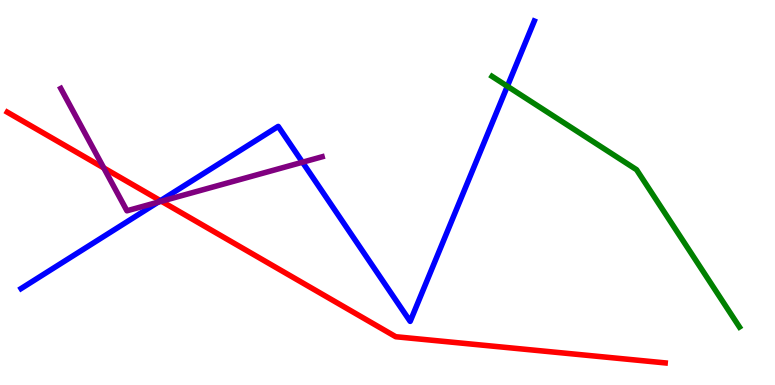[{'lines': ['blue', 'red'], 'intersections': [{'x': 2.07, 'y': 4.79}]}, {'lines': ['green', 'red'], 'intersections': []}, {'lines': ['purple', 'red'], 'intersections': [{'x': 1.34, 'y': 5.64}, {'x': 2.08, 'y': 4.77}]}, {'lines': ['blue', 'green'], 'intersections': [{'x': 6.55, 'y': 7.76}]}, {'lines': ['blue', 'purple'], 'intersections': [{'x': 2.04, 'y': 4.75}, {'x': 3.9, 'y': 5.79}]}, {'lines': ['green', 'purple'], 'intersections': []}]